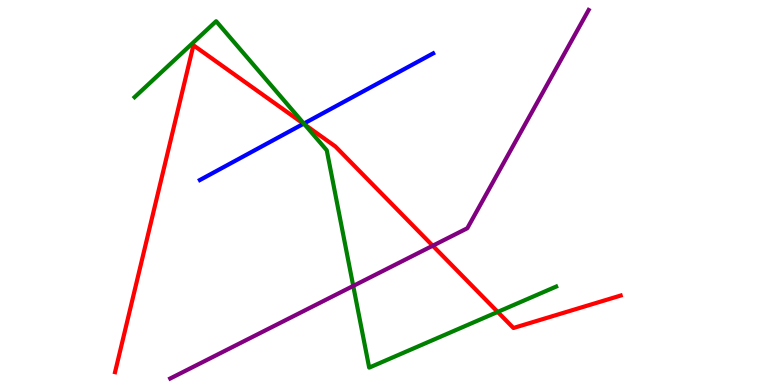[{'lines': ['blue', 'red'], 'intersections': [{'x': 3.92, 'y': 6.79}]}, {'lines': ['green', 'red'], 'intersections': [{'x': 3.93, 'y': 6.76}, {'x': 6.42, 'y': 1.9}]}, {'lines': ['purple', 'red'], 'intersections': [{'x': 5.58, 'y': 3.62}]}, {'lines': ['blue', 'green'], 'intersections': [{'x': 3.92, 'y': 6.79}]}, {'lines': ['blue', 'purple'], 'intersections': []}, {'lines': ['green', 'purple'], 'intersections': [{'x': 4.56, 'y': 2.57}]}]